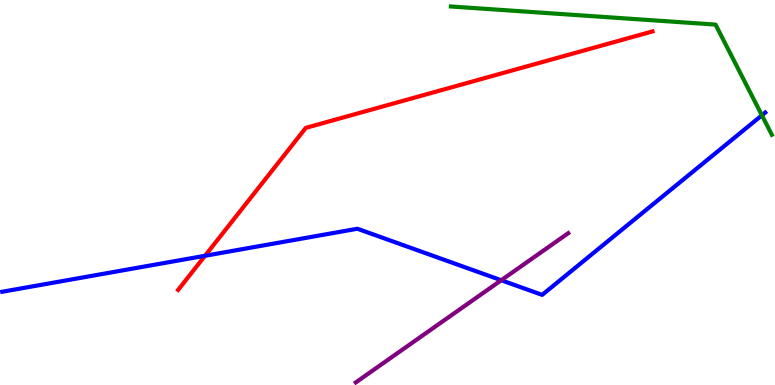[{'lines': ['blue', 'red'], 'intersections': [{'x': 2.65, 'y': 3.36}]}, {'lines': ['green', 'red'], 'intersections': []}, {'lines': ['purple', 'red'], 'intersections': []}, {'lines': ['blue', 'green'], 'intersections': [{'x': 9.83, 'y': 7.01}]}, {'lines': ['blue', 'purple'], 'intersections': [{'x': 6.47, 'y': 2.72}]}, {'lines': ['green', 'purple'], 'intersections': []}]